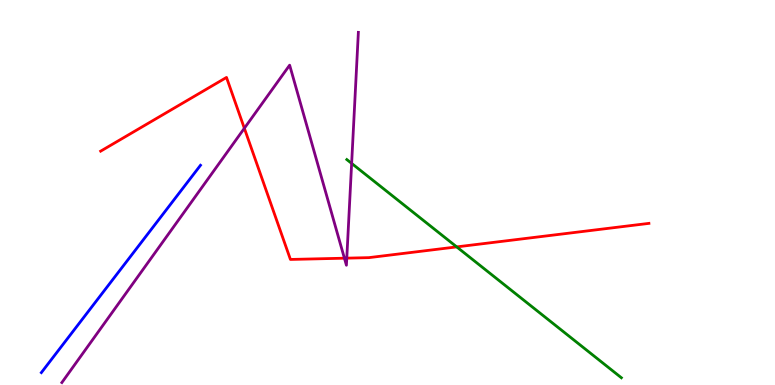[{'lines': ['blue', 'red'], 'intersections': []}, {'lines': ['green', 'red'], 'intersections': [{'x': 5.89, 'y': 3.59}]}, {'lines': ['purple', 'red'], 'intersections': [{'x': 3.15, 'y': 6.67}, {'x': 4.44, 'y': 3.29}, {'x': 4.47, 'y': 3.29}]}, {'lines': ['blue', 'green'], 'intersections': []}, {'lines': ['blue', 'purple'], 'intersections': []}, {'lines': ['green', 'purple'], 'intersections': [{'x': 4.54, 'y': 5.76}]}]